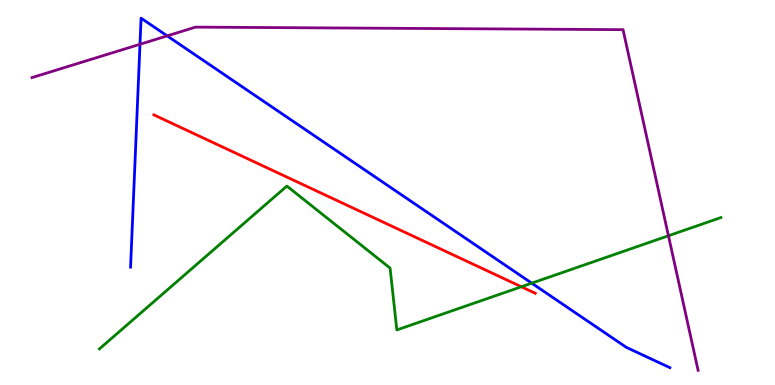[{'lines': ['blue', 'red'], 'intersections': []}, {'lines': ['green', 'red'], 'intersections': [{'x': 6.73, 'y': 2.55}]}, {'lines': ['purple', 'red'], 'intersections': []}, {'lines': ['blue', 'green'], 'intersections': [{'x': 6.86, 'y': 2.65}]}, {'lines': ['blue', 'purple'], 'intersections': [{'x': 1.81, 'y': 8.85}, {'x': 2.16, 'y': 9.07}]}, {'lines': ['green', 'purple'], 'intersections': [{'x': 8.63, 'y': 3.88}]}]